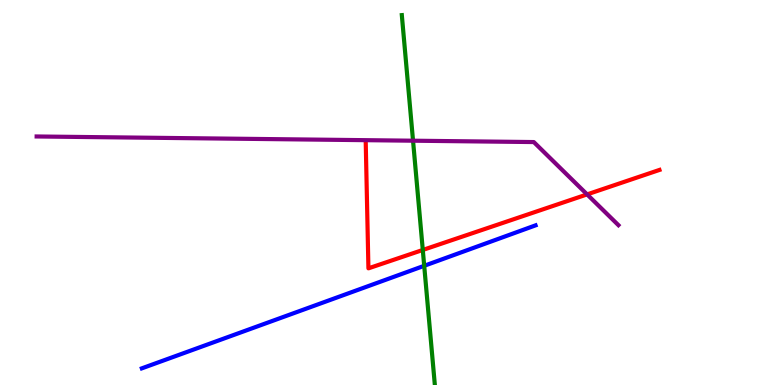[{'lines': ['blue', 'red'], 'intersections': []}, {'lines': ['green', 'red'], 'intersections': [{'x': 5.46, 'y': 3.51}]}, {'lines': ['purple', 'red'], 'intersections': [{'x': 7.58, 'y': 4.95}]}, {'lines': ['blue', 'green'], 'intersections': [{'x': 5.47, 'y': 3.1}]}, {'lines': ['blue', 'purple'], 'intersections': []}, {'lines': ['green', 'purple'], 'intersections': [{'x': 5.33, 'y': 6.35}]}]